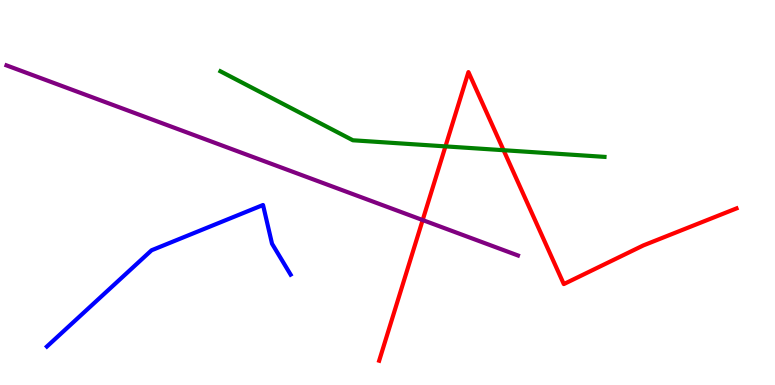[{'lines': ['blue', 'red'], 'intersections': []}, {'lines': ['green', 'red'], 'intersections': [{'x': 5.75, 'y': 6.2}, {'x': 6.5, 'y': 6.1}]}, {'lines': ['purple', 'red'], 'intersections': [{'x': 5.45, 'y': 4.28}]}, {'lines': ['blue', 'green'], 'intersections': []}, {'lines': ['blue', 'purple'], 'intersections': []}, {'lines': ['green', 'purple'], 'intersections': []}]